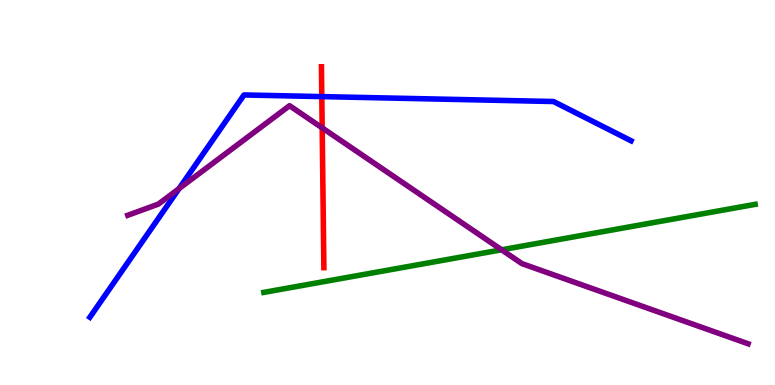[{'lines': ['blue', 'red'], 'intersections': [{'x': 4.15, 'y': 7.49}]}, {'lines': ['green', 'red'], 'intersections': []}, {'lines': ['purple', 'red'], 'intersections': [{'x': 4.16, 'y': 6.68}]}, {'lines': ['blue', 'green'], 'intersections': []}, {'lines': ['blue', 'purple'], 'intersections': [{'x': 2.31, 'y': 5.1}]}, {'lines': ['green', 'purple'], 'intersections': [{'x': 6.47, 'y': 3.51}]}]